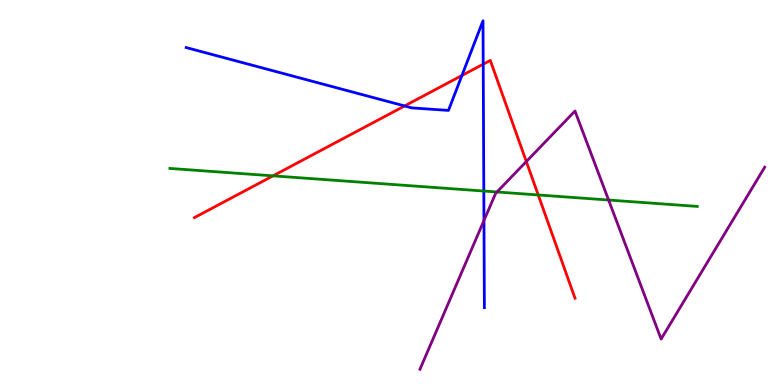[{'lines': ['blue', 'red'], 'intersections': [{'x': 5.22, 'y': 7.25}, {'x': 5.96, 'y': 8.04}, {'x': 6.24, 'y': 8.33}]}, {'lines': ['green', 'red'], 'intersections': [{'x': 3.52, 'y': 5.43}, {'x': 6.94, 'y': 4.94}]}, {'lines': ['purple', 'red'], 'intersections': [{'x': 6.79, 'y': 5.8}]}, {'lines': ['blue', 'green'], 'intersections': [{'x': 6.24, 'y': 5.04}]}, {'lines': ['blue', 'purple'], 'intersections': [{'x': 6.24, 'y': 4.27}]}, {'lines': ['green', 'purple'], 'intersections': [{'x': 6.41, 'y': 5.01}, {'x': 7.85, 'y': 4.8}]}]